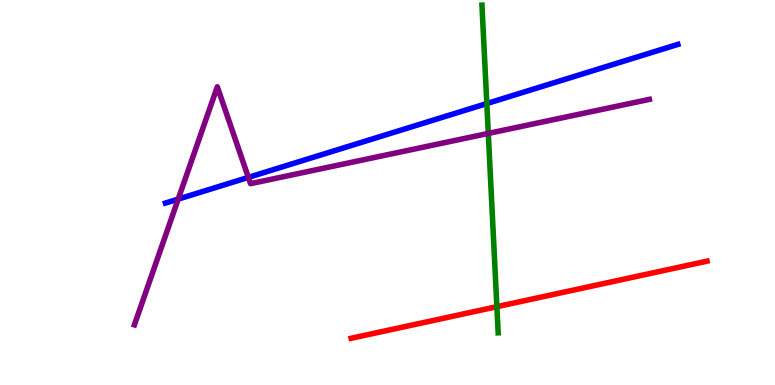[{'lines': ['blue', 'red'], 'intersections': []}, {'lines': ['green', 'red'], 'intersections': [{'x': 6.41, 'y': 2.03}]}, {'lines': ['purple', 'red'], 'intersections': []}, {'lines': ['blue', 'green'], 'intersections': [{'x': 6.28, 'y': 7.31}]}, {'lines': ['blue', 'purple'], 'intersections': [{'x': 2.3, 'y': 4.83}, {'x': 3.2, 'y': 5.39}]}, {'lines': ['green', 'purple'], 'intersections': [{'x': 6.3, 'y': 6.53}]}]